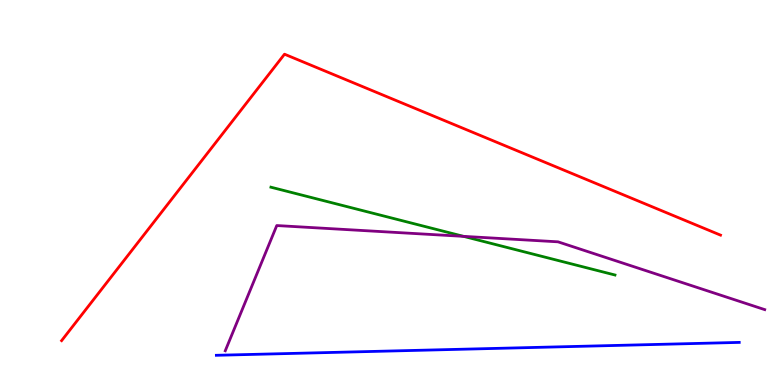[{'lines': ['blue', 'red'], 'intersections': []}, {'lines': ['green', 'red'], 'intersections': []}, {'lines': ['purple', 'red'], 'intersections': []}, {'lines': ['blue', 'green'], 'intersections': []}, {'lines': ['blue', 'purple'], 'intersections': []}, {'lines': ['green', 'purple'], 'intersections': [{'x': 5.98, 'y': 3.86}]}]